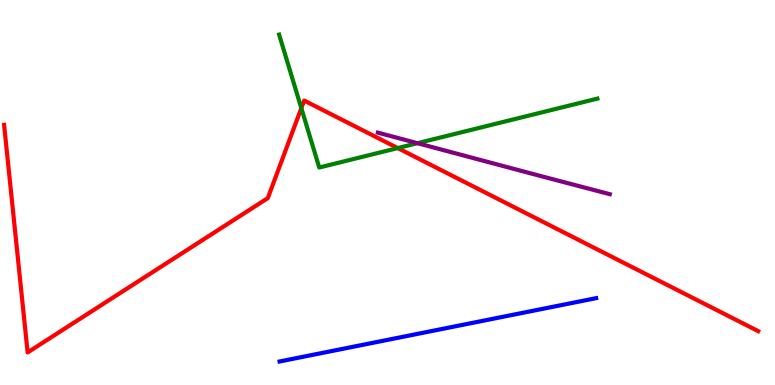[{'lines': ['blue', 'red'], 'intersections': []}, {'lines': ['green', 'red'], 'intersections': [{'x': 3.89, 'y': 7.19}, {'x': 5.13, 'y': 6.15}]}, {'lines': ['purple', 'red'], 'intersections': []}, {'lines': ['blue', 'green'], 'intersections': []}, {'lines': ['blue', 'purple'], 'intersections': []}, {'lines': ['green', 'purple'], 'intersections': [{'x': 5.39, 'y': 6.28}]}]